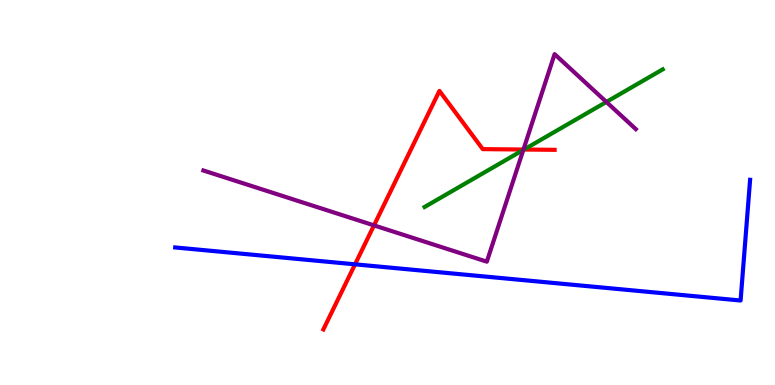[{'lines': ['blue', 'red'], 'intersections': [{'x': 4.58, 'y': 3.13}]}, {'lines': ['green', 'red'], 'intersections': [{'x': 6.76, 'y': 6.12}]}, {'lines': ['purple', 'red'], 'intersections': [{'x': 4.83, 'y': 4.15}, {'x': 6.75, 'y': 6.12}]}, {'lines': ['blue', 'green'], 'intersections': []}, {'lines': ['blue', 'purple'], 'intersections': []}, {'lines': ['green', 'purple'], 'intersections': [{'x': 6.75, 'y': 6.11}, {'x': 7.82, 'y': 7.35}]}]